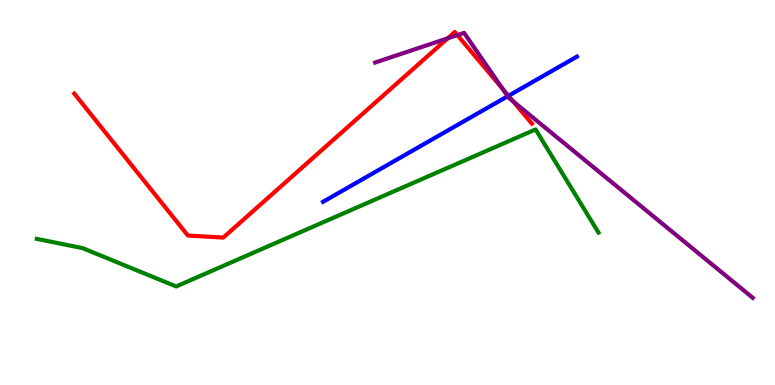[{'lines': ['blue', 'red'], 'intersections': [{'x': 6.56, 'y': 7.51}]}, {'lines': ['green', 'red'], 'intersections': []}, {'lines': ['purple', 'red'], 'intersections': [{'x': 5.78, 'y': 9.0}, {'x': 5.9, 'y': 9.09}, {'x': 6.48, 'y': 7.69}, {'x': 6.62, 'y': 7.36}]}, {'lines': ['blue', 'green'], 'intersections': []}, {'lines': ['blue', 'purple'], 'intersections': [{'x': 6.55, 'y': 7.5}]}, {'lines': ['green', 'purple'], 'intersections': []}]